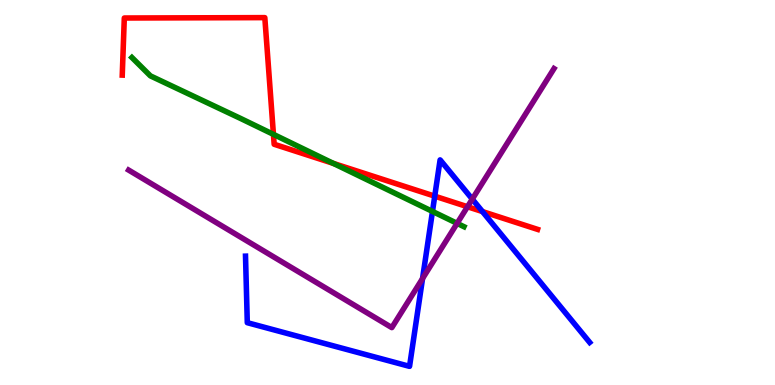[{'lines': ['blue', 'red'], 'intersections': [{'x': 5.61, 'y': 4.91}, {'x': 6.23, 'y': 4.5}]}, {'lines': ['green', 'red'], 'intersections': [{'x': 3.53, 'y': 6.51}, {'x': 4.3, 'y': 5.76}]}, {'lines': ['purple', 'red'], 'intersections': [{'x': 6.03, 'y': 4.63}]}, {'lines': ['blue', 'green'], 'intersections': [{'x': 5.58, 'y': 4.51}]}, {'lines': ['blue', 'purple'], 'intersections': [{'x': 5.45, 'y': 2.76}, {'x': 6.09, 'y': 4.83}]}, {'lines': ['green', 'purple'], 'intersections': [{'x': 5.9, 'y': 4.2}]}]